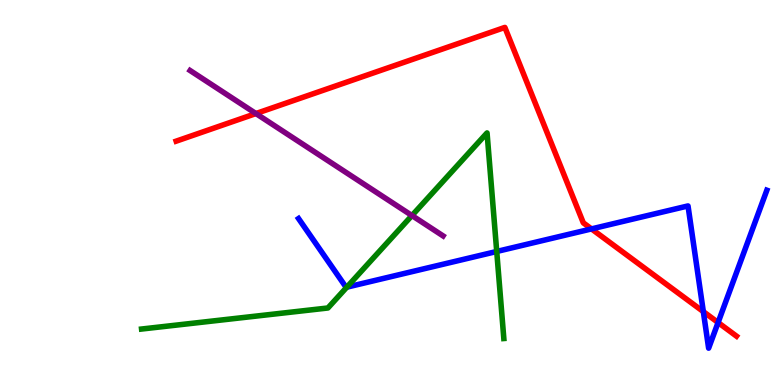[{'lines': ['blue', 'red'], 'intersections': [{'x': 7.63, 'y': 4.05}, {'x': 9.08, 'y': 1.91}, {'x': 9.27, 'y': 1.62}]}, {'lines': ['green', 'red'], 'intersections': []}, {'lines': ['purple', 'red'], 'intersections': [{'x': 3.3, 'y': 7.05}]}, {'lines': ['blue', 'green'], 'intersections': [{'x': 4.48, 'y': 2.54}, {'x': 6.41, 'y': 3.47}]}, {'lines': ['blue', 'purple'], 'intersections': []}, {'lines': ['green', 'purple'], 'intersections': [{'x': 5.32, 'y': 4.4}]}]